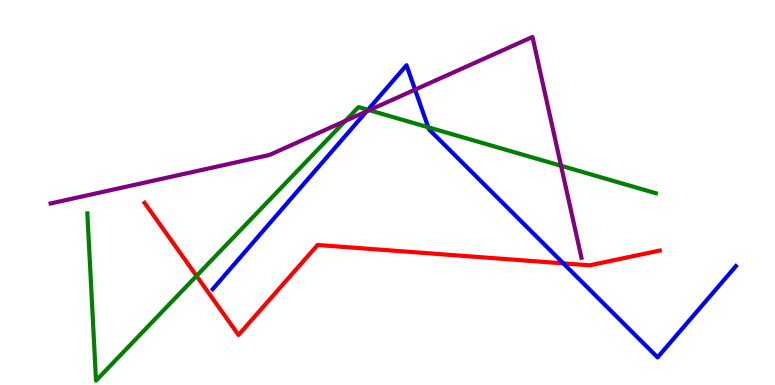[{'lines': ['blue', 'red'], 'intersections': [{'x': 7.27, 'y': 3.16}]}, {'lines': ['green', 'red'], 'intersections': [{'x': 2.54, 'y': 2.83}]}, {'lines': ['purple', 'red'], 'intersections': []}, {'lines': ['blue', 'green'], 'intersections': [{'x': 4.75, 'y': 7.15}, {'x': 5.53, 'y': 6.69}]}, {'lines': ['blue', 'purple'], 'intersections': [{'x': 4.73, 'y': 7.11}, {'x': 5.36, 'y': 7.67}]}, {'lines': ['green', 'purple'], 'intersections': [{'x': 4.46, 'y': 6.86}, {'x': 4.76, 'y': 7.14}, {'x': 7.24, 'y': 5.69}]}]